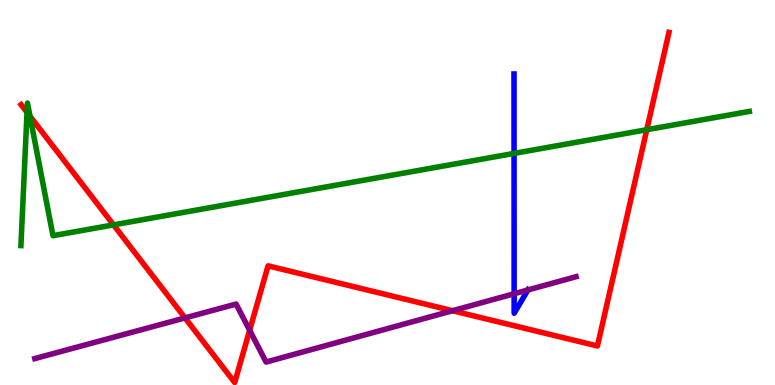[{'lines': ['blue', 'red'], 'intersections': []}, {'lines': ['green', 'red'], 'intersections': [{'x': 0.349, 'y': 7.08}, {'x': 0.387, 'y': 6.98}, {'x': 1.46, 'y': 4.16}, {'x': 8.35, 'y': 6.63}]}, {'lines': ['purple', 'red'], 'intersections': [{'x': 2.39, 'y': 1.74}, {'x': 3.22, 'y': 1.42}, {'x': 5.84, 'y': 1.93}]}, {'lines': ['blue', 'green'], 'intersections': [{'x': 6.63, 'y': 6.02}]}, {'lines': ['blue', 'purple'], 'intersections': [{'x': 6.63, 'y': 2.37}, {'x': 6.81, 'y': 2.47}]}, {'lines': ['green', 'purple'], 'intersections': []}]